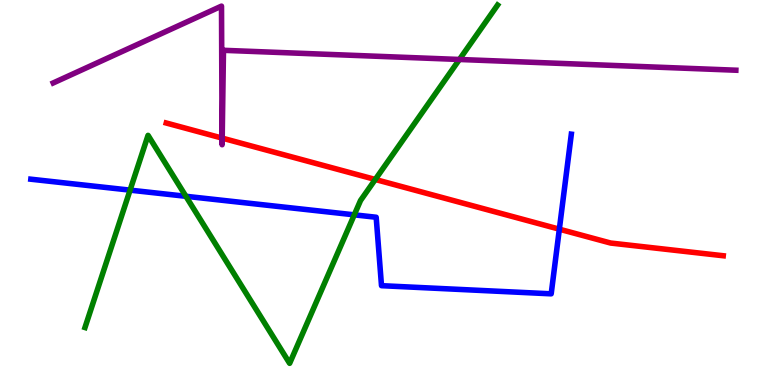[{'lines': ['blue', 'red'], 'intersections': [{'x': 7.22, 'y': 4.05}]}, {'lines': ['green', 'red'], 'intersections': [{'x': 4.84, 'y': 5.34}]}, {'lines': ['purple', 'red'], 'intersections': [{'x': 2.87, 'y': 6.41}, {'x': 2.87, 'y': 6.41}]}, {'lines': ['blue', 'green'], 'intersections': [{'x': 1.68, 'y': 5.06}, {'x': 2.4, 'y': 4.9}, {'x': 4.57, 'y': 4.42}]}, {'lines': ['blue', 'purple'], 'intersections': []}, {'lines': ['green', 'purple'], 'intersections': [{'x': 5.93, 'y': 8.46}]}]